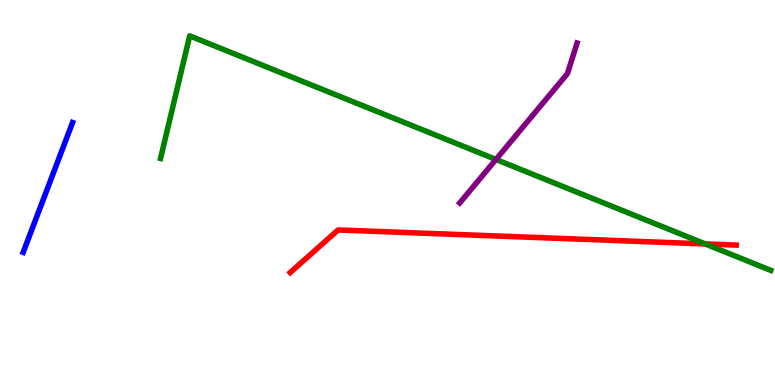[{'lines': ['blue', 'red'], 'intersections': []}, {'lines': ['green', 'red'], 'intersections': [{'x': 9.1, 'y': 3.66}]}, {'lines': ['purple', 'red'], 'intersections': []}, {'lines': ['blue', 'green'], 'intersections': []}, {'lines': ['blue', 'purple'], 'intersections': []}, {'lines': ['green', 'purple'], 'intersections': [{'x': 6.4, 'y': 5.86}]}]